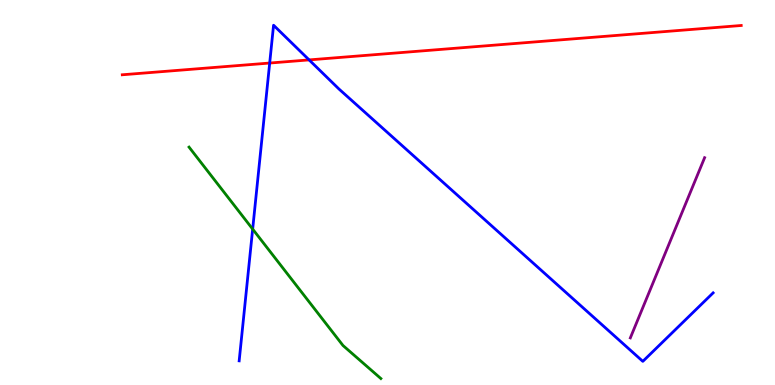[{'lines': ['blue', 'red'], 'intersections': [{'x': 3.48, 'y': 8.36}, {'x': 3.99, 'y': 8.44}]}, {'lines': ['green', 'red'], 'intersections': []}, {'lines': ['purple', 'red'], 'intersections': []}, {'lines': ['blue', 'green'], 'intersections': [{'x': 3.26, 'y': 4.05}]}, {'lines': ['blue', 'purple'], 'intersections': []}, {'lines': ['green', 'purple'], 'intersections': []}]